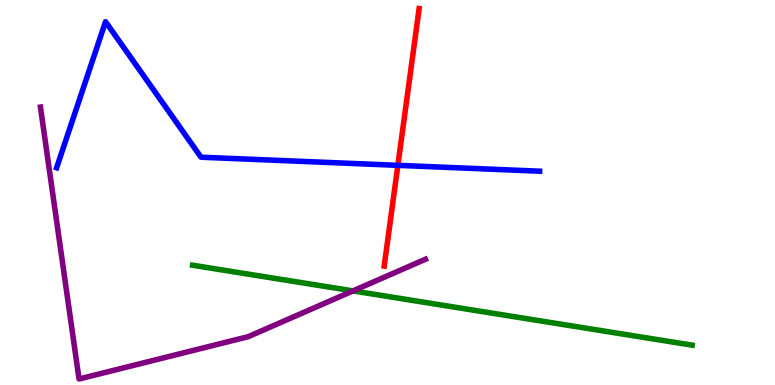[{'lines': ['blue', 'red'], 'intersections': [{'x': 5.13, 'y': 5.71}]}, {'lines': ['green', 'red'], 'intersections': []}, {'lines': ['purple', 'red'], 'intersections': []}, {'lines': ['blue', 'green'], 'intersections': []}, {'lines': ['blue', 'purple'], 'intersections': []}, {'lines': ['green', 'purple'], 'intersections': [{'x': 4.55, 'y': 2.44}]}]